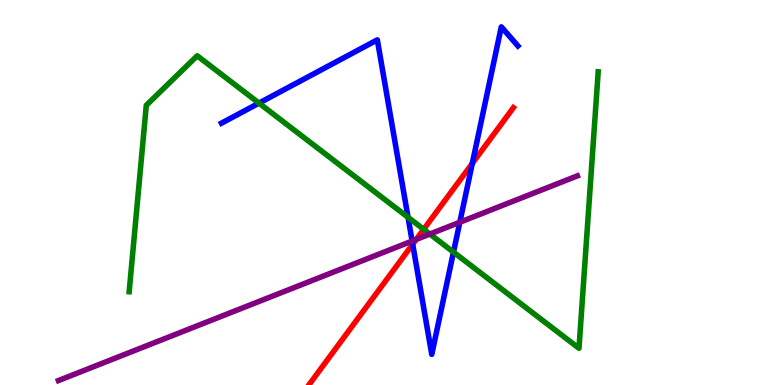[{'lines': ['blue', 'red'], 'intersections': [{'x': 5.33, 'y': 3.66}, {'x': 6.09, 'y': 5.76}]}, {'lines': ['green', 'red'], 'intersections': [{'x': 5.47, 'y': 4.04}]}, {'lines': ['purple', 'red'], 'intersections': [{'x': 5.37, 'y': 3.78}]}, {'lines': ['blue', 'green'], 'intersections': [{'x': 3.34, 'y': 7.32}, {'x': 5.26, 'y': 4.36}, {'x': 5.85, 'y': 3.45}]}, {'lines': ['blue', 'purple'], 'intersections': [{'x': 5.32, 'y': 3.74}, {'x': 5.93, 'y': 4.23}]}, {'lines': ['green', 'purple'], 'intersections': [{'x': 5.55, 'y': 3.92}]}]